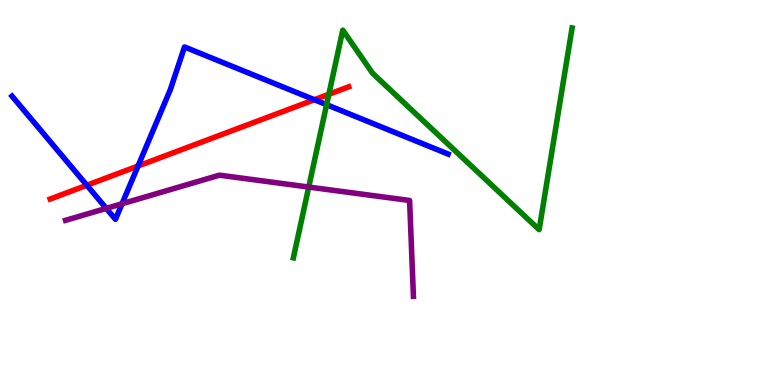[{'lines': ['blue', 'red'], 'intersections': [{'x': 1.12, 'y': 5.19}, {'x': 1.78, 'y': 5.69}, {'x': 4.06, 'y': 7.41}]}, {'lines': ['green', 'red'], 'intersections': [{'x': 4.24, 'y': 7.55}]}, {'lines': ['purple', 'red'], 'intersections': []}, {'lines': ['blue', 'green'], 'intersections': [{'x': 4.21, 'y': 7.28}]}, {'lines': ['blue', 'purple'], 'intersections': [{'x': 1.37, 'y': 4.59}, {'x': 1.57, 'y': 4.71}]}, {'lines': ['green', 'purple'], 'intersections': [{'x': 3.98, 'y': 5.14}]}]